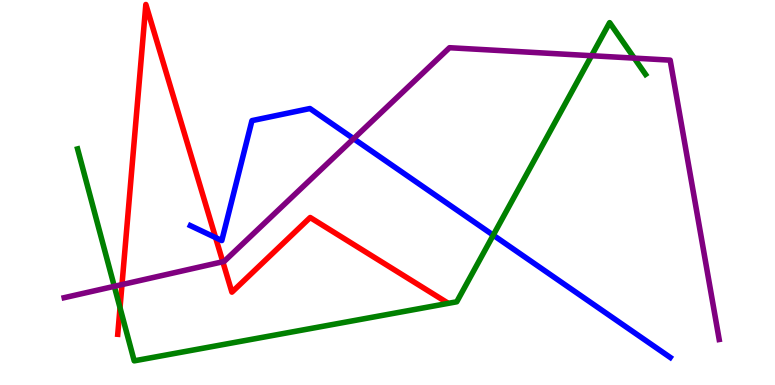[{'lines': ['blue', 'red'], 'intersections': [{'x': 2.78, 'y': 3.83}]}, {'lines': ['green', 'red'], 'intersections': [{'x': 1.55, 'y': 2.01}]}, {'lines': ['purple', 'red'], 'intersections': [{'x': 1.57, 'y': 2.61}, {'x': 2.87, 'y': 3.2}]}, {'lines': ['blue', 'green'], 'intersections': [{'x': 6.36, 'y': 3.89}]}, {'lines': ['blue', 'purple'], 'intersections': [{'x': 4.56, 'y': 6.4}]}, {'lines': ['green', 'purple'], 'intersections': [{'x': 1.47, 'y': 2.56}, {'x': 7.63, 'y': 8.55}, {'x': 8.18, 'y': 8.49}]}]